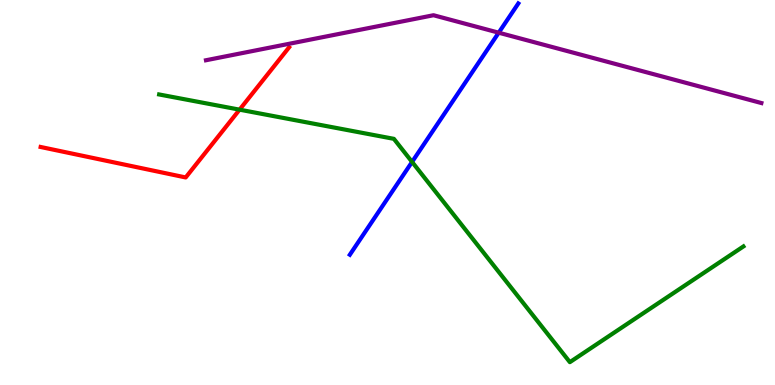[{'lines': ['blue', 'red'], 'intersections': []}, {'lines': ['green', 'red'], 'intersections': [{'x': 3.09, 'y': 7.15}]}, {'lines': ['purple', 'red'], 'intersections': []}, {'lines': ['blue', 'green'], 'intersections': [{'x': 5.32, 'y': 5.79}]}, {'lines': ['blue', 'purple'], 'intersections': [{'x': 6.43, 'y': 9.15}]}, {'lines': ['green', 'purple'], 'intersections': []}]